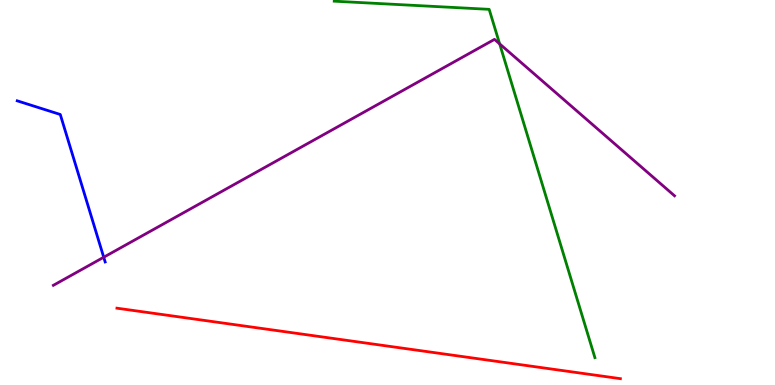[{'lines': ['blue', 'red'], 'intersections': []}, {'lines': ['green', 'red'], 'intersections': []}, {'lines': ['purple', 'red'], 'intersections': []}, {'lines': ['blue', 'green'], 'intersections': []}, {'lines': ['blue', 'purple'], 'intersections': [{'x': 1.34, 'y': 3.32}]}, {'lines': ['green', 'purple'], 'intersections': [{'x': 6.45, 'y': 8.86}]}]